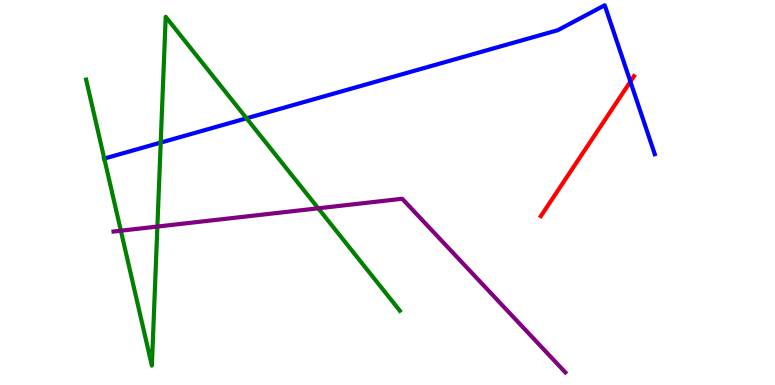[{'lines': ['blue', 'red'], 'intersections': [{'x': 8.13, 'y': 7.88}]}, {'lines': ['green', 'red'], 'intersections': []}, {'lines': ['purple', 'red'], 'intersections': []}, {'lines': ['blue', 'green'], 'intersections': [{'x': 1.35, 'y': 5.88}, {'x': 2.07, 'y': 6.3}, {'x': 3.18, 'y': 6.93}]}, {'lines': ['blue', 'purple'], 'intersections': []}, {'lines': ['green', 'purple'], 'intersections': [{'x': 1.56, 'y': 4.01}, {'x': 2.03, 'y': 4.12}, {'x': 4.11, 'y': 4.59}]}]